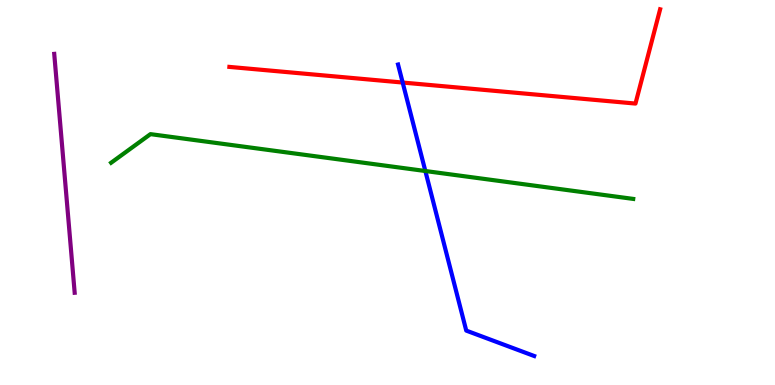[{'lines': ['blue', 'red'], 'intersections': [{'x': 5.2, 'y': 7.86}]}, {'lines': ['green', 'red'], 'intersections': []}, {'lines': ['purple', 'red'], 'intersections': []}, {'lines': ['blue', 'green'], 'intersections': [{'x': 5.49, 'y': 5.56}]}, {'lines': ['blue', 'purple'], 'intersections': []}, {'lines': ['green', 'purple'], 'intersections': []}]